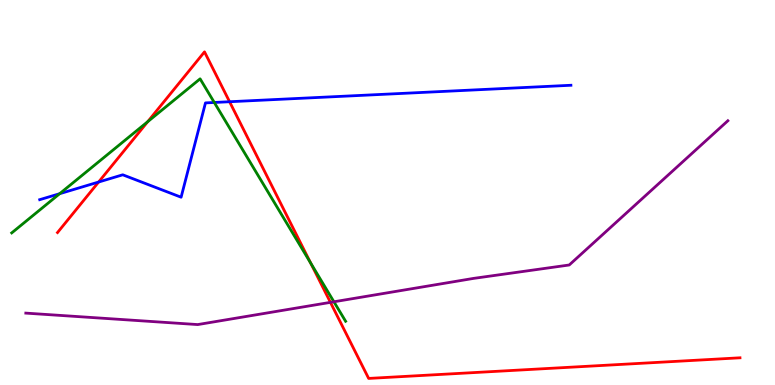[{'lines': ['blue', 'red'], 'intersections': [{'x': 1.27, 'y': 5.27}, {'x': 2.96, 'y': 7.36}]}, {'lines': ['green', 'red'], 'intersections': [{'x': 1.91, 'y': 6.84}, {'x': 4.01, 'y': 3.17}]}, {'lines': ['purple', 'red'], 'intersections': [{'x': 4.26, 'y': 2.15}]}, {'lines': ['blue', 'green'], 'intersections': [{'x': 0.77, 'y': 4.97}, {'x': 2.76, 'y': 7.34}]}, {'lines': ['blue', 'purple'], 'intersections': []}, {'lines': ['green', 'purple'], 'intersections': [{'x': 4.31, 'y': 2.16}]}]